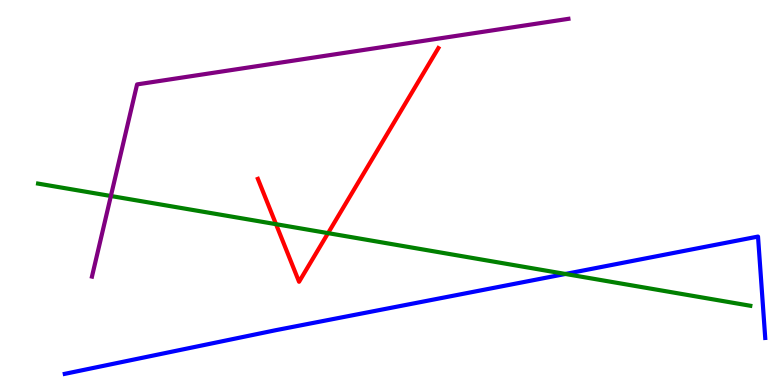[{'lines': ['blue', 'red'], 'intersections': []}, {'lines': ['green', 'red'], 'intersections': [{'x': 3.56, 'y': 4.18}, {'x': 4.23, 'y': 3.94}]}, {'lines': ['purple', 'red'], 'intersections': []}, {'lines': ['blue', 'green'], 'intersections': [{'x': 7.3, 'y': 2.88}]}, {'lines': ['blue', 'purple'], 'intersections': []}, {'lines': ['green', 'purple'], 'intersections': [{'x': 1.43, 'y': 4.91}]}]